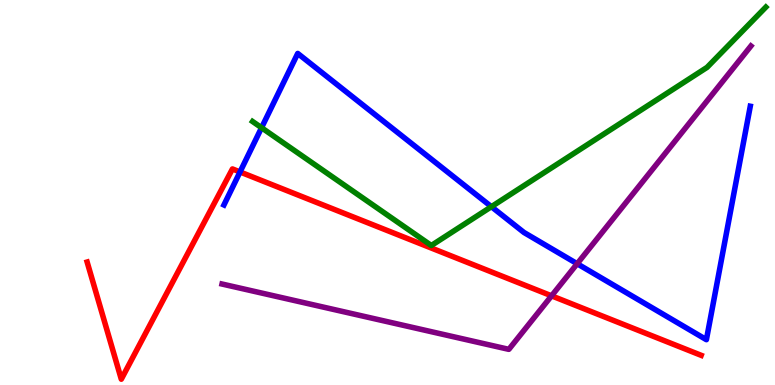[{'lines': ['blue', 'red'], 'intersections': [{'x': 3.1, 'y': 5.53}]}, {'lines': ['green', 'red'], 'intersections': []}, {'lines': ['purple', 'red'], 'intersections': [{'x': 7.12, 'y': 2.32}]}, {'lines': ['blue', 'green'], 'intersections': [{'x': 3.37, 'y': 6.68}, {'x': 6.34, 'y': 4.63}]}, {'lines': ['blue', 'purple'], 'intersections': [{'x': 7.45, 'y': 3.15}]}, {'lines': ['green', 'purple'], 'intersections': []}]